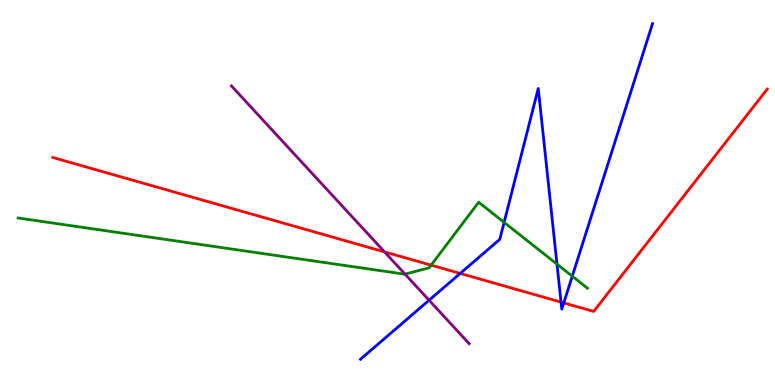[{'lines': ['blue', 'red'], 'intersections': [{'x': 5.94, 'y': 2.9}, {'x': 7.24, 'y': 2.15}, {'x': 7.27, 'y': 2.13}]}, {'lines': ['green', 'red'], 'intersections': [{'x': 5.56, 'y': 3.11}]}, {'lines': ['purple', 'red'], 'intersections': [{'x': 4.96, 'y': 3.46}]}, {'lines': ['blue', 'green'], 'intersections': [{'x': 6.5, 'y': 4.22}, {'x': 7.19, 'y': 3.14}, {'x': 7.38, 'y': 2.83}]}, {'lines': ['blue', 'purple'], 'intersections': [{'x': 5.54, 'y': 2.2}]}, {'lines': ['green', 'purple'], 'intersections': [{'x': 5.23, 'y': 2.88}]}]